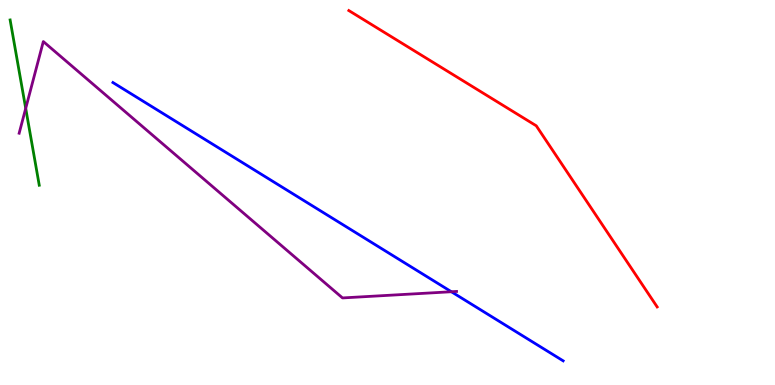[{'lines': ['blue', 'red'], 'intersections': []}, {'lines': ['green', 'red'], 'intersections': []}, {'lines': ['purple', 'red'], 'intersections': []}, {'lines': ['blue', 'green'], 'intersections': []}, {'lines': ['blue', 'purple'], 'intersections': [{'x': 5.82, 'y': 2.42}]}, {'lines': ['green', 'purple'], 'intersections': [{'x': 0.332, 'y': 7.19}]}]